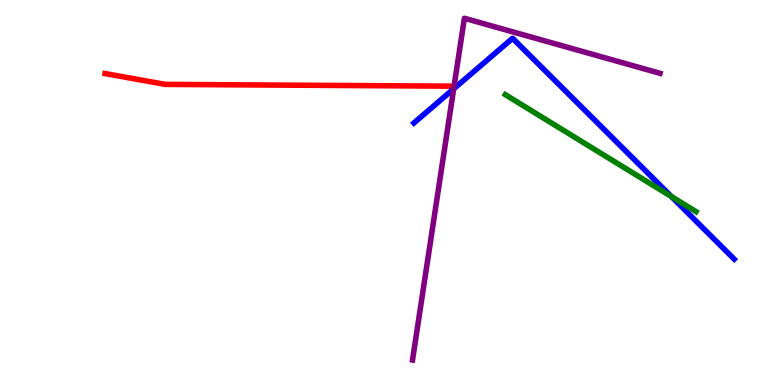[{'lines': ['blue', 'red'], 'intersections': []}, {'lines': ['green', 'red'], 'intersections': []}, {'lines': ['purple', 'red'], 'intersections': []}, {'lines': ['blue', 'green'], 'intersections': [{'x': 8.66, 'y': 4.89}]}, {'lines': ['blue', 'purple'], 'intersections': [{'x': 5.85, 'y': 7.69}]}, {'lines': ['green', 'purple'], 'intersections': []}]